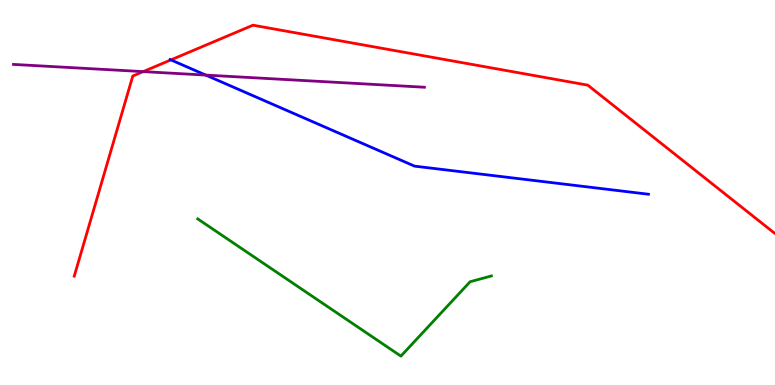[{'lines': ['blue', 'red'], 'intersections': [{'x': 2.21, 'y': 8.44}]}, {'lines': ['green', 'red'], 'intersections': []}, {'lines': ['purple', 'red'], 'intersections': [{'x': 1.85, 'y': 8.14}]}, {'lines': ['blue', 'green'], 'intersections': []}, {'lines': ['blue', 'purple'], 'intersections': [{'x': 2.66, 'y': 8.05}]}, {'lines': ['green', 'purple'], 'intersections': []}]